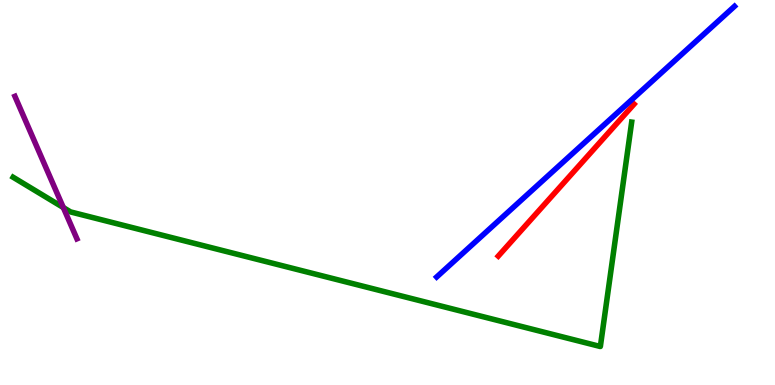[{'lines': ['blue', 'red'], 'intersections': []}, {'lines': ['green', 'red'], 'intersections': []}, {'lines': ['purple', 'red'], 'intersections': []}, {'lines': ['blue', 'green'], 'intersections': []}, {'lines': ['blue', 'purple'], 'intersections': []}, {'lines': ['green', 'purple'], 'intersections': [{'x': 0.817, 'y': 4.61}]}]